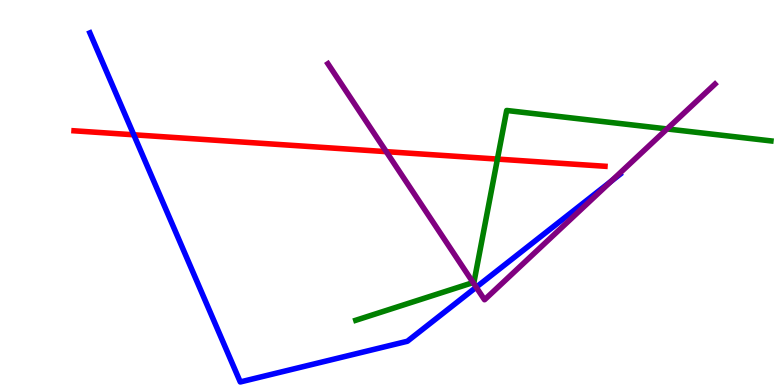[{'lines': ['blue', 'red'], 'intersections': [{'x': 1.73, 'y': 6.5}]}, {'lines': ['green', 'red'], 'intersections': [{'x': 6.42, 'y': 5.87}]}, {'lines': ['purple', 'red'], 'intersections': [{'x': 4.98, 'y': 6.06}]}, {'lines': ['blue', 'green'], 'intersections': []}, {'lines': ['blue', 'purple'], 'intersections': [{'x': 6.14, 'y': 2.54}, {'x': 7.89, 'y': 5.29}]}, {'lines': ['green', 'purple'], 'intersections': [{'x': 6.1, 'y': 2.66}, {'x': 8.61, 'y': 6.65}]}]